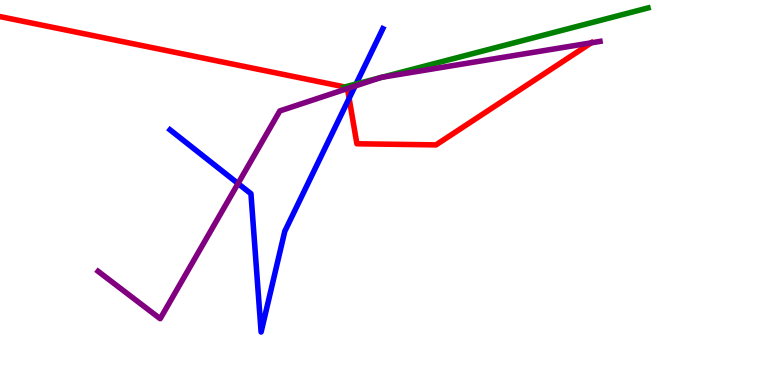[{'lines': ['blue', 'red'], 'intersections': [{'x': 4.5, 'y': 7.45}]}, {'lines': ['green', 'red'], 'intersections': [{'x': 4.45, 'y': 7.74}]}, {'lines': ['purple', 'red'], 'intersections': [{'x': 4.48, 'y': 7.7}, {'x': 7.63, 'y': 8.89}]}, {'lines': ['blue', 'green'], 'intersections': [{'x': 4.59, 'y': 7.82}]}, {'lines': ['blue', 'purple'], 'intersections': [{'x': 3.07, 'y': 5.23}, {'x': 4.58, 'y': 7.77}]}, {'lines': ['green', 'purple'], 'intersections': [{'x': 4.9, 'y': 7.98}, {'x': 4.93, 'y': 7.99}]}]